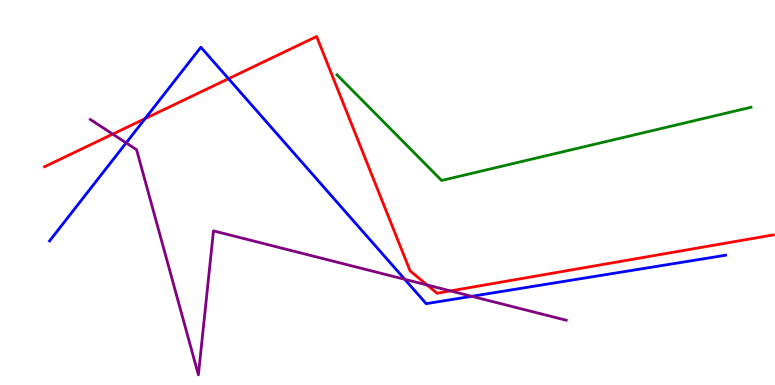[{'lines': ['blue', 'red'], 'intersections': [{'x': 1.87, 'y': 6.92}, {'x': 2.95, 'y': 7.96}]}, {'lines': ['green', 'red'], 'intersections': []}, {'lines': ['purple', 'red'], 'intersections': [{'x': 1.45, 'y': 6.52}, {'x': 5.51, 'y': 2.6}, {'x': 5.81, 'y': 2.44}]}, {'lines': ['blue', 'green'], 'intersections': []}, {'lines': ['blue', 'purple'], 'intersections': [{'x': 1.63, 'y': 6.29}, {'x': 5.22, 'y': 2.74}, {'x': 6.09, 'y': 2.3}]}, {'lines': ['green', 'purple'], 'intersections': []}]